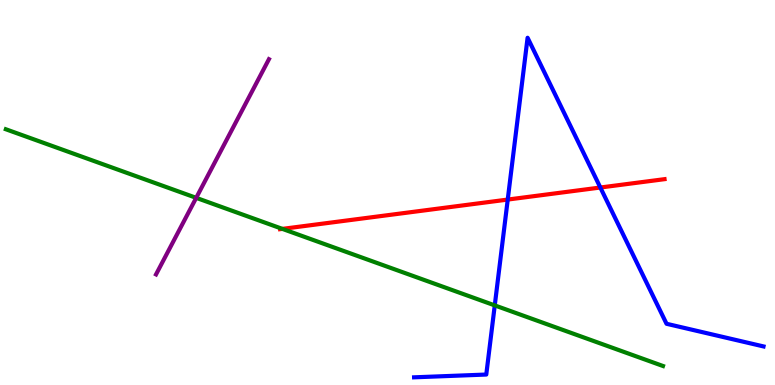[{'lines': ['blue', 'red'], 'intersections': [{'x': 6.55, 'y': 4.82}, {'x': 7.75, 'y': 5.13}]}, {'lines': ['green', 'red'], 'intersections': [{'x': 3.64, 'y': 4.05}]}, {'lines': ['purple', 'red'], 'intersections': []}, {'lines': ['blue', 'green'], 'intersections': [{'x': 6.38, 'y': 2.07}]}, {'lines': ['blue', 'purple'], 'intersections': []}, {'lines': ['green', 'purple'], 'intersections': [{'x': 2.53, 'y': 4.86}]}]